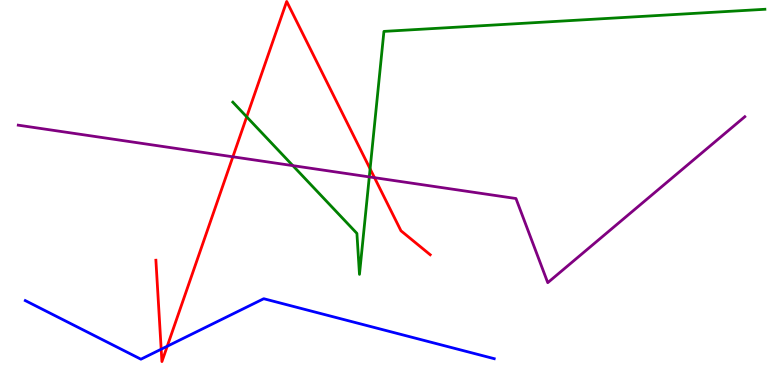[{'lines': ['blue', 'red'], 'intersections': [{'x': 2.08, 'y': 0.929}, {'x': 2.16, 'y': 1.01}]}, {'lines': ['green', 'red'], 'intersections': [{'x': 3.18, 'y': 6.97}, {'x': 4.78, 'y': 5.61}]}, {'lines': ['purple', 'red'], 'intersections': [{'x': 3.0, 'y': 5.93}, {'x': 4.83, 'y': 5.39}]}, {'lines': ['blue', 'green'], 'intersections': []}, {'lines': ['blue', 'purple'], 'intersections': []}, {'lines': ['green', 'purple'], 'intersections': [{'x': 3.78, 'y': 5.7}, {'x': 4.77, 'y': 5.41}]}]